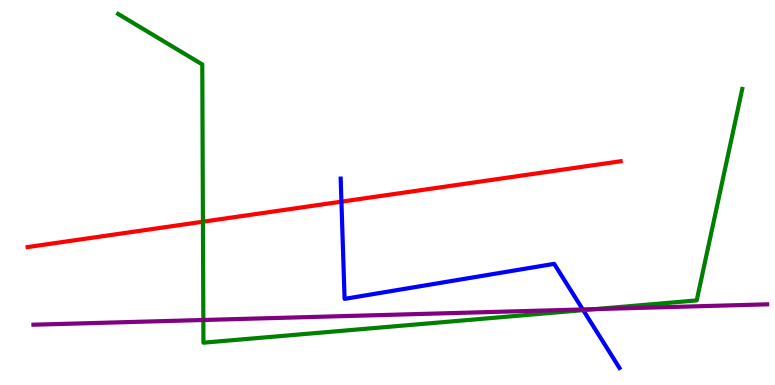[{'lines': ['blue', 'red'], 'intersections': [{'x': 4.41, 'y': 4.76}]}, {'lines': ['green', 'red'], 'intersections': [{'x': 2.62, 'y': 4.24}]}, {'lines': ['purple', 'red'], 'intersections': []}, {'lines': ['blue', 'green'], 'intersections': [{'x': 7.53, 'y': 1.94}]}, {'lines': ['blue', 'purple'], 'intersections': [{'x': 7.52, 'y': 1.96}]}, {'lines': ['green', 'purple'], 'intersections': [{'x': 2.62, 'y': 1.69}, {'x': 7.68, 'y': 1.97}]}]